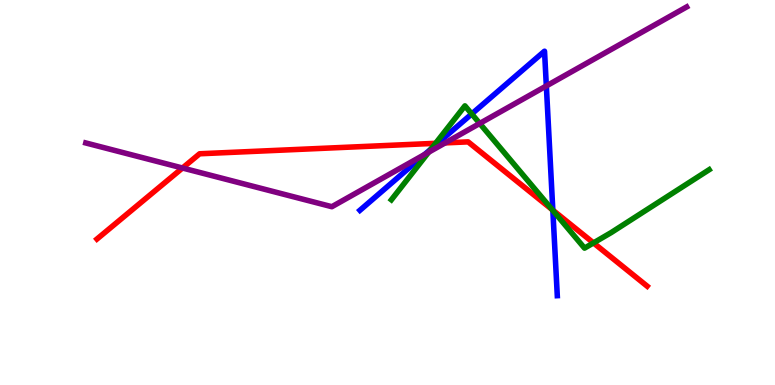[{'lines': ['blue', 'red'], 'intersections': [{'x': 5.65, 'y': 6.28}, {'x': 7.13, 'y': 4.54}]}, {'lines': ['green', 'red'], 'intersections': [{'x': 5.62, 'y': 6.28}, {'x': 7.12, 'y': 4.56}, {'x': 7.66, 'y': 3.69}]}, {'lines': ['purple', 'red'], 'intersections': [{'x': 2.35, 'y': 5.64}, {'x': 5.74, 'y': 6.29}]}, {'lines': ['blue', 'green'], 'intersections': [{'x': 5.57, 'y': 6.14}, {'x': 6.09, 'y': 7.04}, {'x': 7.13, 'y': 4.53}]}, {'lines': ['blue', 'purple'], 'intersections': [{'x': 5.48, 'y': 5.99}, {'x': 7.05, 'y': 7.77}]}, {'lines': ['green', 'purple'], 'intersections': [{'x': 5.53, 'y': 6.05}, {'x': 6.19, 'y': 6.79}]}]